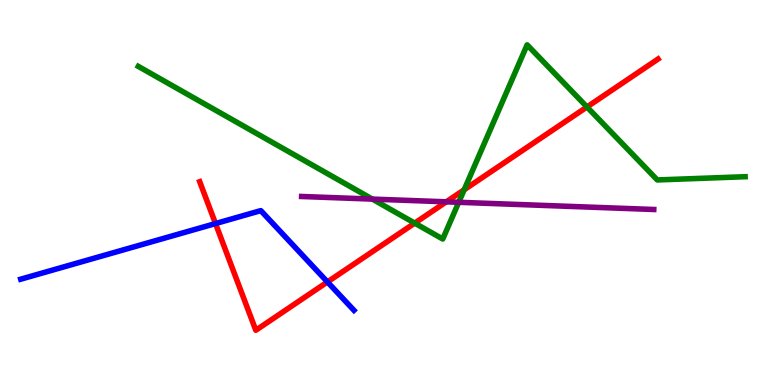[{'lines': ['blue', 'red'], 'intersections': [{'x': 2.78, 'y': 4.19}, {'x': 4.23, 'y': 2.68}]}, {'lines': ['green', 'red'], 'intersections': [{'x': 5.35, 'y': 4.2}, {'x': 5.99, 'y': 5.07}, {'x': 7.57, 'y': 7.22}]}, {'lines': ['purple', 'red'], 'intersections': [{'x': 5.76, 'y': 4.76}]}, {'lines': ['blue', 'green'], 'intersections': []}, {'lines': ['blue', 'purple'], 'intersections': []}, {'lines': ['green', 'purple'], 'intersections': [{'x': 4.8, 'y': 4.83}, {'x': 5.92, 'y': 4.75}]}]